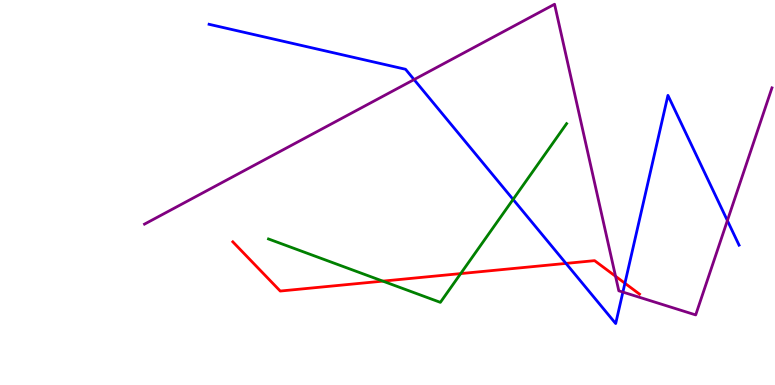[{'lines': ['blue', 'red'], 'intersections': [{'x': 7.3, 'y': 3.16}, {'x': 8.06, 'y': 2.64}]}, {'lines': ['green', 'red'], 'intersections': [{'x': 4.94, 'y': 2.7}, {'x': 5.94, 'y': 2.89}]}, {'lines': ['purple', 'red'], 'intersections': [{'x': 7.94, 'y': 2.82}]}, {'lines': ['blue', 'green'], 'intersections': [{'x': 6.62, 'y': 4.82}]}, {'lines': ['blue', 'purple'], 'intersections': [{'x': 5.34, 'y': 7.93}, {'x': 8.04, 'y': 2.41}, {'x': 9.39, 'y': 4.27}]}, {'lines': ['green', 'purple'], 'intersections': []}]